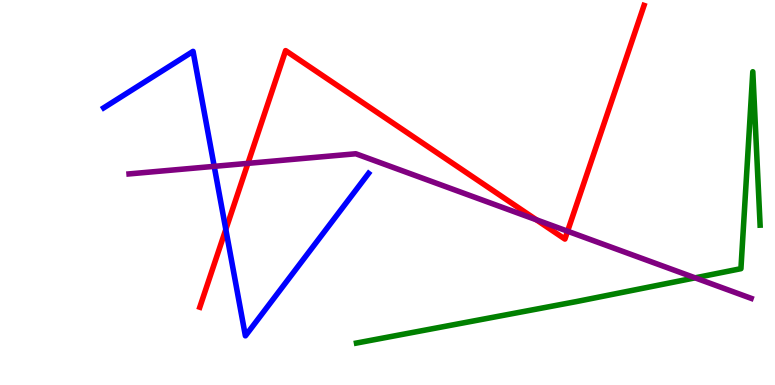[{'lines': ['blue', 'red'], 'intersections': [{'x': 2.91, 'y': 4.04}]}, {'lines': ['green', 'red'], 'intersections': []}, {'lines': ['purple', 'red'], 'intersections': [{'x': 3.2, 'y': 5.76}, {'x': 6.92, 'y': 4.29}, {'x': 7.32, 'y': 3.99}]}, {'lines': ['blue', 'green'], 'intersections': []}, {'lines': ['blue', 'purple'], 'intersections': [{'x': 2.76, 'y': 5.68}]}, {'lines': ['green', 'purple'], 'intersections': [{'x': 8.97, 'y': 2.78}]}]